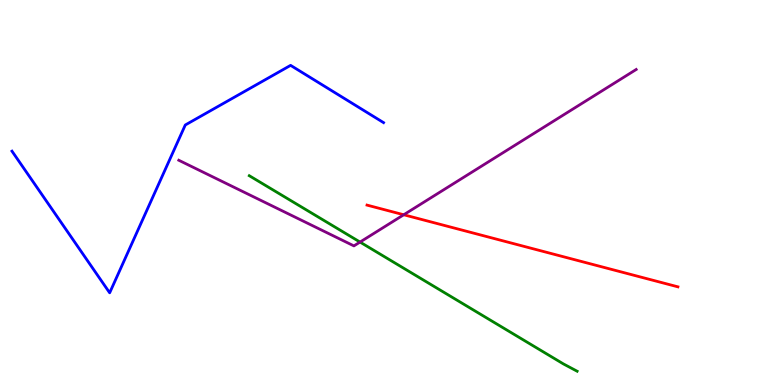[{'lines': ['blue', 'red'], 'intersections': []}, {'lines': ['green', 'red'], 'intersections': []}, {'lines': ['purple', 'red'], 'intersections': [{'x': 5.21, 'y': 4.42}]}, {'lines': ['blue', 'green'], 'intersections': []}, {'lines': ['blue', 'purple'], 'intersections': []}, {'lines': ['green', 'purple'], 'intersections': [{'x': 4.65, 'y': 3.71}]}]